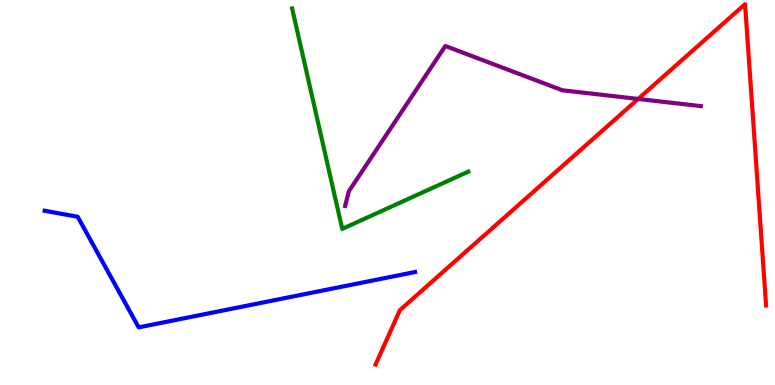[{'lines': ['blue', 'red'], 'intersections': []}, {'lines': ['green', 'red'], 'intersections': []}, {'lines': ['purple', 'red'], 'intersections': [{'x': 8.23, 'y': 7.43}]}, {'lines': ['blue', 'green'], 'intersections': []}, {'lines': ['blue', 'purple'], 'intersections': []}, {'lines': ['green', 'purple'], 'intersections': []}]